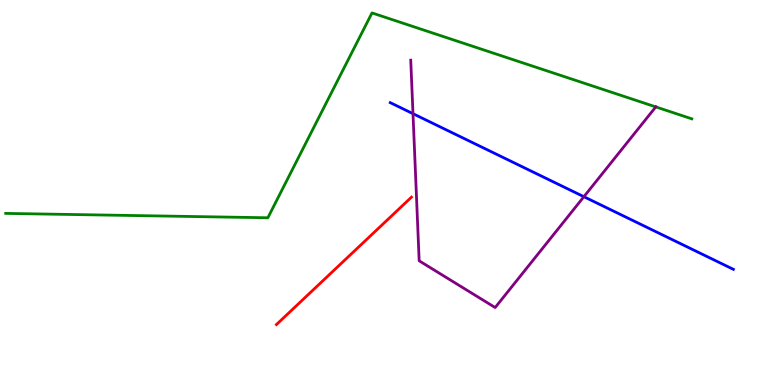[{'lines': ['blue', 'red'], 'intersections': []}, {'lines': ['green', 'red'], 'intersections': []}, {'lines': ['purple', 'red'], 'intersections': []}, {'lines': ['blue', 'green'], 'intersections': []}, {'lines': ['blue', 'purple'], 'intersections': [{'x': 5.33, 'y': 7.05}, {'x': 7.53, 'y': 4.89}]}, {'lines': ['green', 'purple'], 'intersections': [{'x': 8.46, 'y': 7.22}]}]